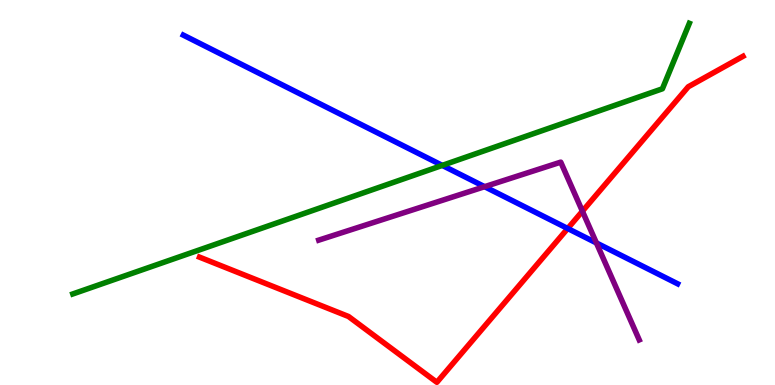[{'lines': ['blue', 'red'], 'intersections': [{'x': 7.33, 'y': 4.06}]}, {'lines': ['green', 'red'], 'intersections': []}, {'lines': ['purple', 'red'], 'intersections': [{'x': 7.51, 'y': 4.51}]}, {'lines': ['blue', 'green'], 'intersections': [{'x': 5.71, 'y': 5.7}]}, {'lines': ['blue', 'purple'], 'intersections': [{'x': 6.25, 'y': 5.15}, {'x': 7.7, 'y': 3.69}]}, {'lines': ['green', 'purple'], 'intersections': []}]